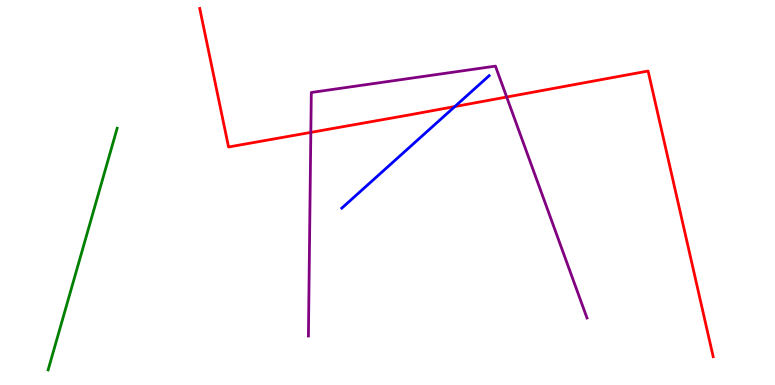[{'lines': ['blue', 'red'], 'intersections': [{'x': 5.87, 'y': 7.23}]}, {'lines': ['green', 'red'], 'intersections': []}, {'lines': ['purple', 'red'], 'intersections': [{'x': 4.01, 'y': 6.56}, {'x': 6.54, 'y': 7.48}]}, {'lines': ['blue', 'green'], 'intersections': []}, {'lines': ['blue', 'purple'], 'intersections': []}, {'lines': ['green', 'purple'], 'intersections': []}]